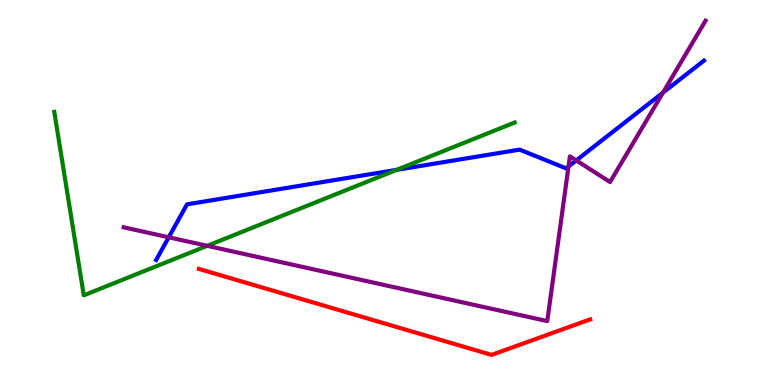[{'lines': ['blue', 'red'], 'intersections': []}, {'lines': ['green', 'red'], 'intersections': []}, {'lines': ['purple', 'red'], 'intersections': []}, {'lines': ['blue', 'green'], 'intersections': [{'x': 5.12, 'y': 5.59}]}, {'lines': ['blue', 'purple'], 'intersections': [{'x': 2.18, 'y': 3.84}, {'x': 7.34, 'y': 5.68}, {'x': 7.44, 'y': 5.83}, {'x': 8.55, 'y': 7.59}]}, {'lines': ['green', 'purple'], 'intersections': [{'x': 2.67, 'y': 3.62}]}]